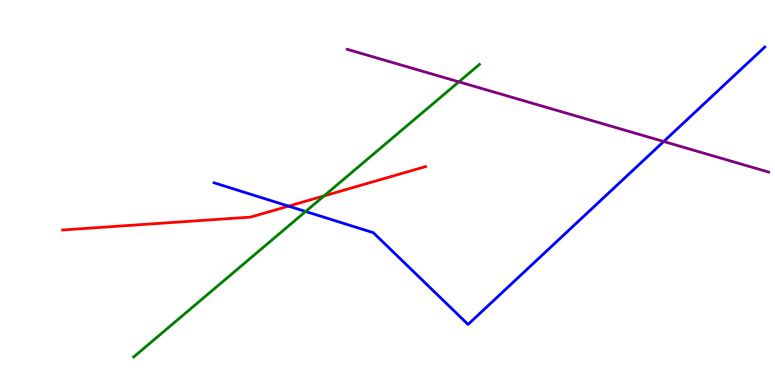[{'lines': ['blue', 'red'], 'intersections': [{'x': 3.72, 'y': 4.65}]}, {'lines': ['green', 'red'], 'intersections': [{'x': 4.18, 'y': 4.91}]}, {'lines': ['purple', 'red'], 'intersections': []}, {'lines': ['blue', 'green'], 'intersections': [{'x': 3.94, 'y': 4.51}]}, {'lines': ['blue', 'purple'], 'intersections': [{'x': 8.56, 'y': 6.32}]}, {'lines': ['green', 'purple'], 'intersections': [{'x': 5.92, 'y': 7.87}]}]